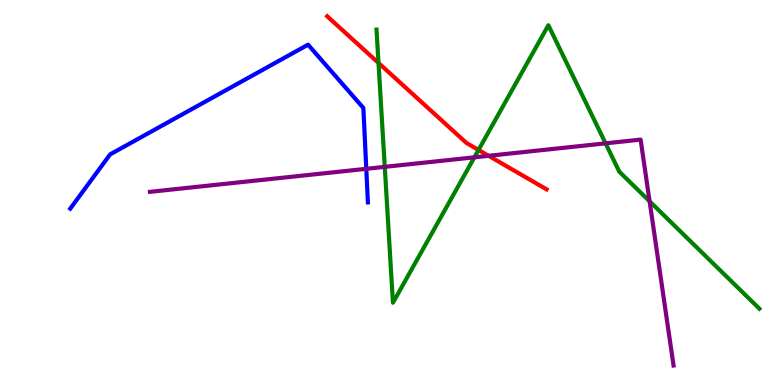[{'lines': ['blue', 'red'], 'intersections': []}, {'lines': ['green', 'red'], 'intersections': [{'x': 4.88, 'y': 8.37}, {'x': 6.17, 'y': 6.1}]}, {'lines': ['purple', 'red'], 'intersections': [{'x': 6.3, 'y': 5.95}]}, {'lines': ['blue', 'green'], 'intersections': []}, {'lines': ['blue', 'purple'], 'intersections': [{'x': 4.73, 'y': 5.62}]}, {'lines': ['green', 'purple'], 'intersections': [{'x': 4.96, 'y': 5.67}, {'x': 6.12, 'y': 5.91}, {'x': 7.81, 'y': 6.28}, {'x': 8.38, 'y': 4.77}]}]